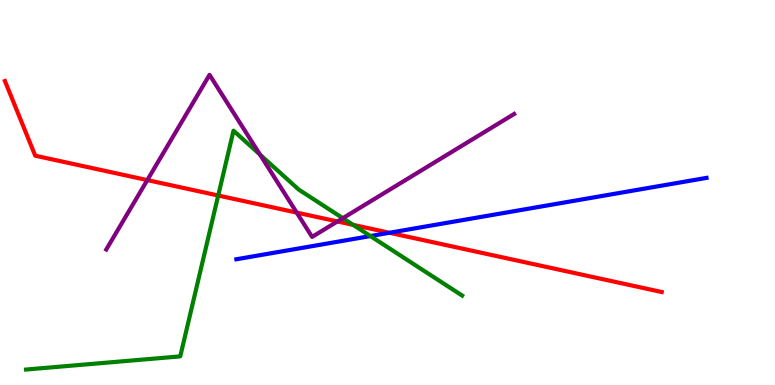[{'lines': ['blue', 'red'], 'intersections': [{'x': 5.02, 'y': 3.95}]}, {'lines': ['green', 'red'], 'intersections': [{'x': 2.82, 'y': 4.92}, {'x': 4.56, 'y': 4.16}]}, {'lines': ['purple', 'red'], 'intersections': [{'x': 1.9, 'y': 5.32}, {'x': 3.83, 'y': 4.48}, {'x': 4.35, 'y': 4.25}]}, {'lines': ['blue', 'green'], 'intersections': [{'x': 4.78, 'y': 3.87}]}, {'lines': ['blue', 'purple'], 'intersections': []}, {'lines': ['green', 'purple'], 'intersections': [{'x': 3.36, 'y': 5.98}, {'x': 4.42, 'y': 4.33}]}]